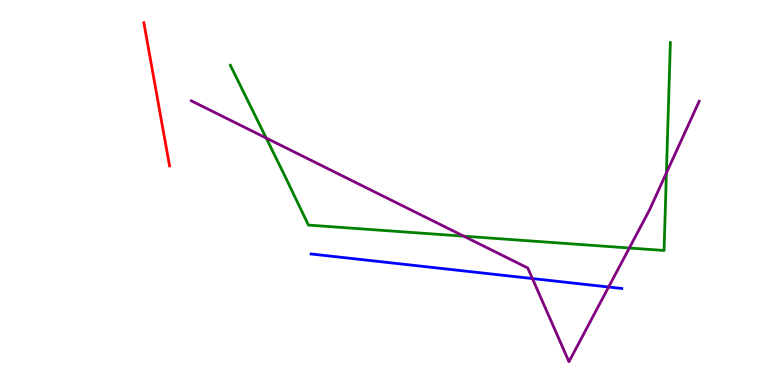[{'lines': ['blue', 'red'], 'intersections': []}, {'lines': ['green', 'red'], 'intersections': []}, {'lines': ['purple', 'red'], 'intersections': []}, {'lines': ['blue', 'green'], 'intersections': []}, {'lines': ['blue', 'purple'], 'intersections': [{'x': 6.87, 'y': 2.77}, {'x': 7.85, 'y': 2.55}]}, {'lines': ['green', 'purple'], 'intersections': [{'x': 3.43, 'y': 6.41}, {'x': 5.98, 'y': 3.87}, {'x': 8.12, 'y': 3.56}, {'x': 8.6, 'y': 5.51}]}]